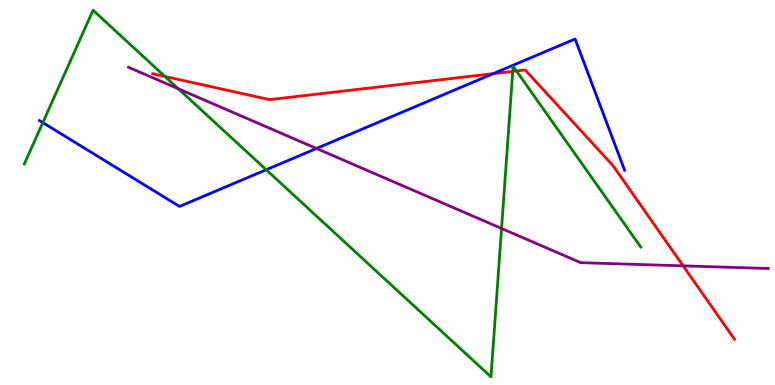[{'lines': ['blue', 'red'], 'intersections': [{'x': 6.36, 'y': 8.09}]}, {'lines': ['green', 'red'], 'intersections': [{'x': 2.13, 'y': 8.01}, {'x': 6.62, 'y': 8.15}, {'x': 6.66, 'y': 8.16}]}, {'lines': ['purple', 'red'], 'intersections': [{'x': 8.81, 'y': 3.09}]}, {'lines': ['blue', 'green'], 'intersections': [{'x': 0.552, 'y': 6.81}, {'x': 3.43, 'y': 5.59}]}, {'lines': ['blue', 'purple'], 'intersections': [{'x': 4.08, 'y': 6.14}]}, {'lines': ['green', 'purple'], 'intersections': [{'x': 2.3, 'y': 7.69}, {'x': 6.47, 'y': 4.07}]}]